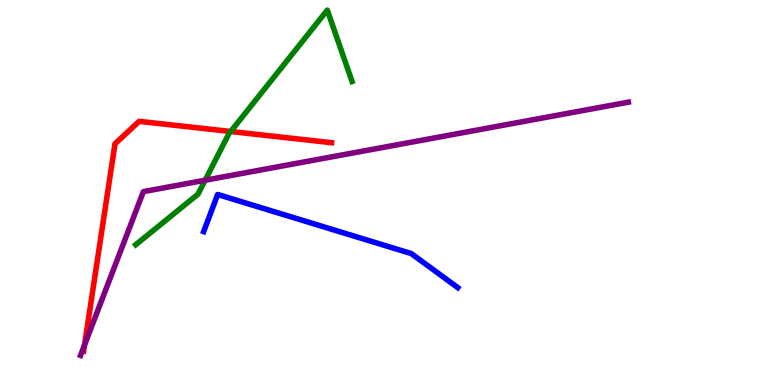[{'lines': ['blue', 'red'], 'intersections': []}, {'lines': ['green', 'red'], 'intersections': [{'x': 2.98, 'y': 6.58}]}, {'lines': ['purple', 'red'], 'intersections': [{'x': 1.09, 'y': 1.04}]}, {'lines': ['blue', 'green'], 'intersections': []}, {'lines': ['blue', 'purple'], 'intersections': []}, {'lines': ['green', 'purple'], 'intersections': [{'x': 2.65, 'y': 5.32}]}]